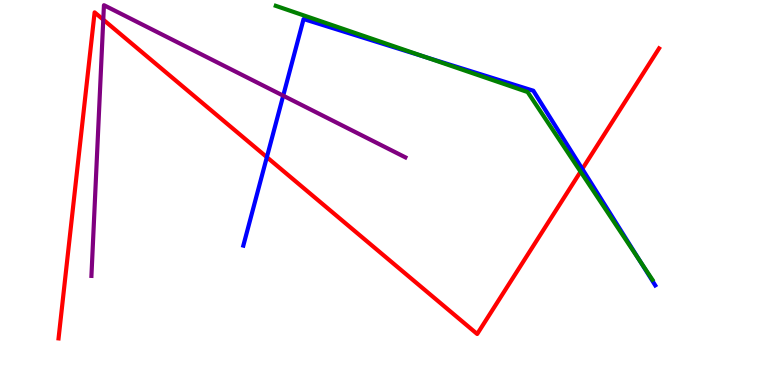[{'lines': ['blue', 'red'], 'intersections': [{'x': 3.44, 'y': 5.92}, {'x': 7.51, 'y': 5.61}]}, {'lines': ['green', 'red'], 'intersections': [{'x': 7.49, 'y': 5.54}]}, {'lines': ['purple', 'red'], 'intersections': [{'x': 1.33, 'y': 9.49}]}, {'lines': ['blue', 'green'], 'intersections': [{'x': 5.48, 'y': 8.52}, {'x': 8.26, 'y': 3.21}]}, {'lines': ['blue', 'purple'], 'intersections': [{'x': 3.65, 'y': 7.51}]}, {'lines': ['green', 'purple'], 'intersections': []}]